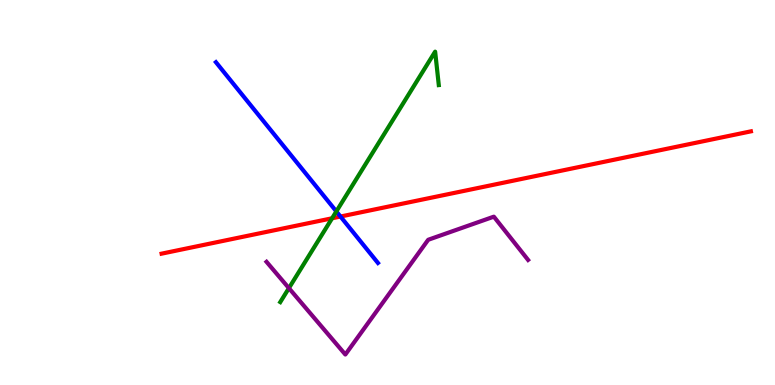[{'lines': ['blue', 'red'], 'intersections': [{'x': 4.39, 'y': 4.38}]}, {'lines': ['green', 'red'], 'intersections': [{'x': 4.29, 'y': 4.33}]}, {'lines': ['purple', 'red'], 'intersections': []}, {'lines': ['blue', 'green'], 'intersections': [{'x': 4.34, 'y': 4.51}]}, {'lines': ['blue', 'purple'], 'intersections': []}, {'lines': ['green', 'purple'], 'intersections': [{'x': 3.73, 'y': 2.52}]}]